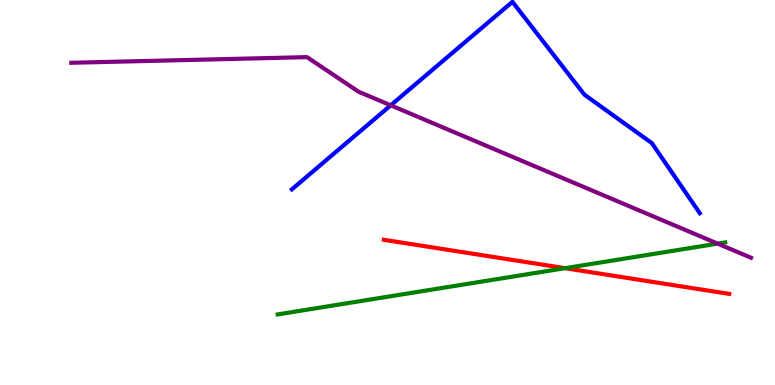[{'lines': ['blue', 'red'], 'intersections': []}, {'lines': ['green', 'red'], 'intersections': [{'x': 7.29, 'y': 3.03}]}, {'lines': ['purple', 'red'], 'intersections': []}, {'lines': ['blue', 'green'], 'intersections': []}, {'lines': ['blue', 'purple'], 'intersections': [{'x': 5.04, 'y': 7.26}]}, {'lines': ['green', 'purple'], 'intersections': [{'x': 9.26, 'y': 3.67}]}]